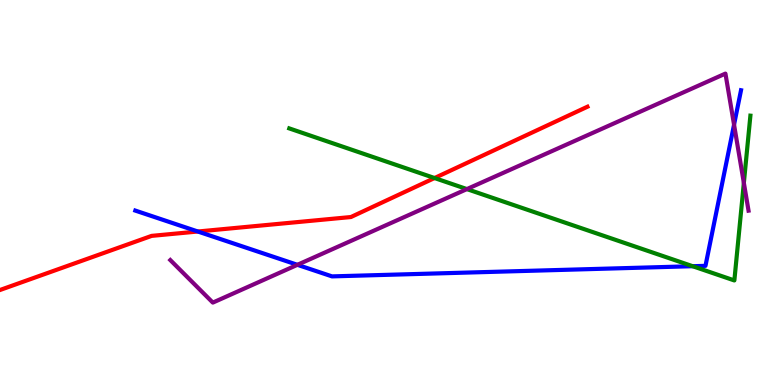[{'lines': ['blue', 'red'], 'intersections': [{'x': 2.55, 'y': 3.99}]}, {'lines': ['green', 'red'], 'intersections': [{'x': 5.61, 'y': 5.38}]}, {'lines': ['purple', 'red'], 'intersections': []}, {'lines': ['blue', 'green'], 'intersections': [{'x': 8.94, 'y': 3.09}]}, {'lines': ['blue', 'purple'], 'intersections': [{'x': 3.84, 'y': 3.12}, {'x': 9.47, 'y': 6.76}]}, {'lines': ['green', 'purple'], 'intersections': [{'x': 6.02, 'y': 5.09}, {'x': 9.6, 'y': 5.25}]}]